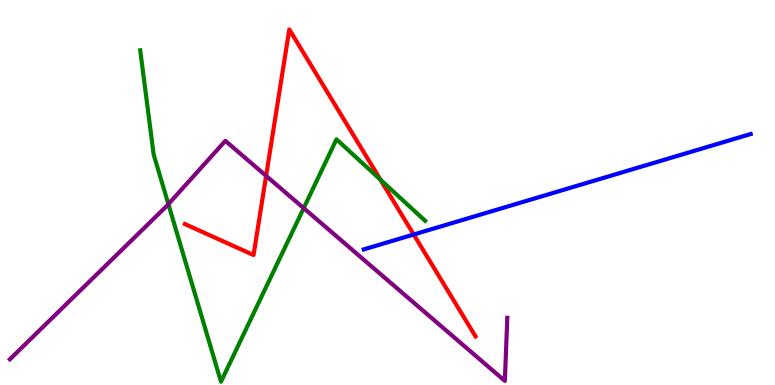[{'lines': ['blue', 'red'], 'intersections': [{'x': 5.34, 'y': 3.91}]}, {'lines': ['green', 'red'], 'intersections': [{'x': 4.91, 'y': 5.33}]}, {'lines': ['purple', 'red'], 'intersections': [{'x': 3.43, 'y': 5.43}]}, {'lines': ['blue', 'green'], 'intersections': []}, {'lines': ['blue', 'purple'], 'intersections': []}, {'lines': ['green', 'purple'], 'intersections': [{'x': 2.17, 'y': 4.7}, {'x': 3.92, 'y': 4.59}]}]